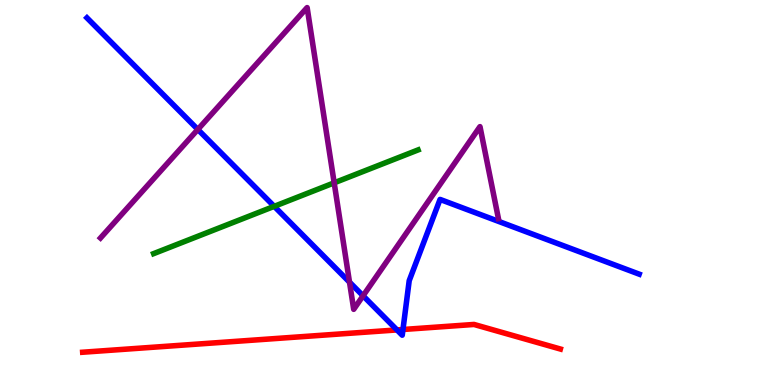[{'lines': ['blue', 'red'], 'intersections': [{'x': 5.12, 'y': 1.43}, {'x': 5.2, 'y': 1.44}]}, {'lines': ['green', 'red'], 'intersections': []}, {'lines': ['purple', 'red'], 'intersections': []}, {'lines': ['blue', 'green'], 'intersections': [{'x': 3.54, 'y': 4.64}]}, {'lines': ['blue', 'purple'], 'intersections': [{'x': 2.55, 'y': 6.64}, {'x': 4.51, 'y': 2.67}, {'x': 4.68, 'y': 2.32}]}, {'lines': ['green', 'purple'], 'intersections': [{'x': 4.31, 'y': 5.25}]}]